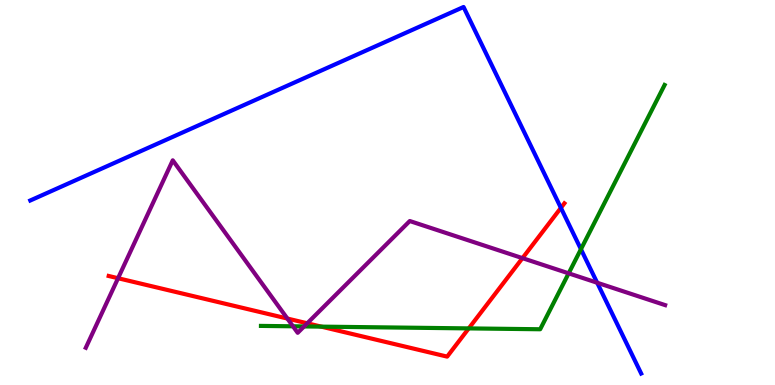[{'lines': ['blue', 'red'], 'intersections': [{'x': 7.24, 'y': 4.6}]}, {'lines': ['green', 'red'], 'intersections': [{'x': 4.15, 'y': 1.52}, {'x': 6.05, 'y': 1.47}]}, {'lines': ['purple', 'red'], 'intersections': [{'x': 1.52, 'y': 2.77}, {'x': 3.71, 'y': 1.73}, {'x': 3.96, 'y': 1.6}, {'x': 6.74, 'y': 3.3}]}, {'lines': ['blue', 'green'], 'intersections': [{'x': 7.5, 'y': 3.53}]}, {'lines': ['blue', 'purple'], 'intersections': [{'x': 7.71, 'y': 2.66}]}, {'lines': ['green', 'purple'], 'intersections': [{'x': 3.78, 'y': 1.52}, {'x': 3.92, 'y': 1.52}, {'x': 7.34, 'y': 2.9}]}]